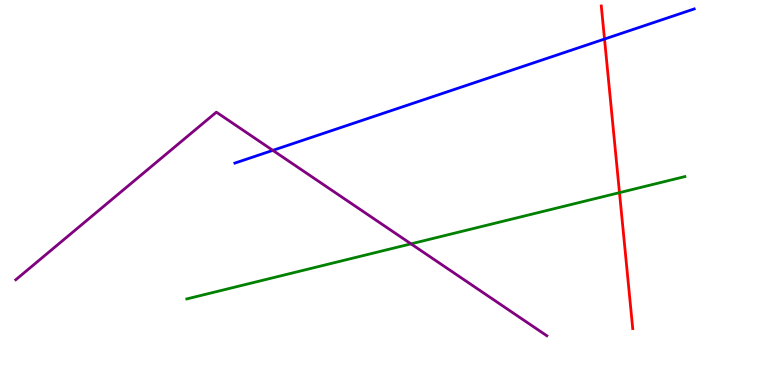[{'lines': ['blue', 'red'], 'intersections': [{'x': 7.8, 'y': 8.99}]}, {'lines': ['green', 'red'], 'intersections': [{'x': 7.99, 'y': 5.0}]}, {'lines': ['purple', 'red'], 'intersections': []}, {'lines': ['blue', 'green'], 'intersections': []}, {'lines': ['blue', 'purple'], 'intersections': [{'x': 3.52, 'y': 6.09}]}, {'lines': ['green', 'purple'], 'intersections': [{'x': 5.3, 'y': 3.67}]}]